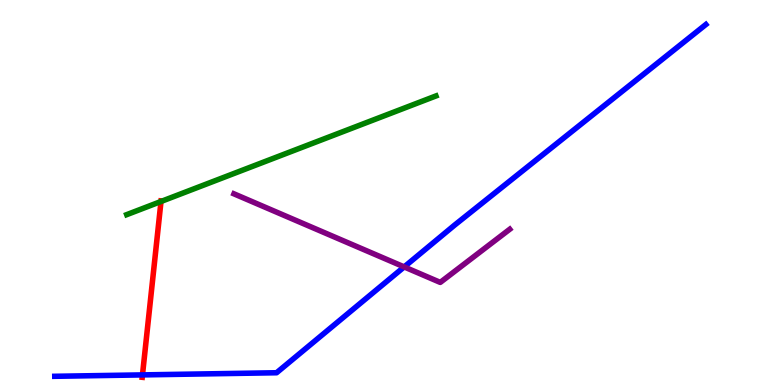[{'lines': ['blue', 'red'], 'intersections': [{'x': 1.84, 'y': 0.262}]}, {'lines': ['green', 'red'], 'intersections': [{'x': 2.08, 'y': 4.77}]}, {'lines': ['purple', 'red'], 'intersections': []}, {'lines': ['blue', 'green'], 'intersections': []}, {'lines': ['blue', 'purple'], 'intersections': [{'x': 5.22, 'y': 3.07}]}, {'lines': ['green', 'purple'], 'intersections': []}]